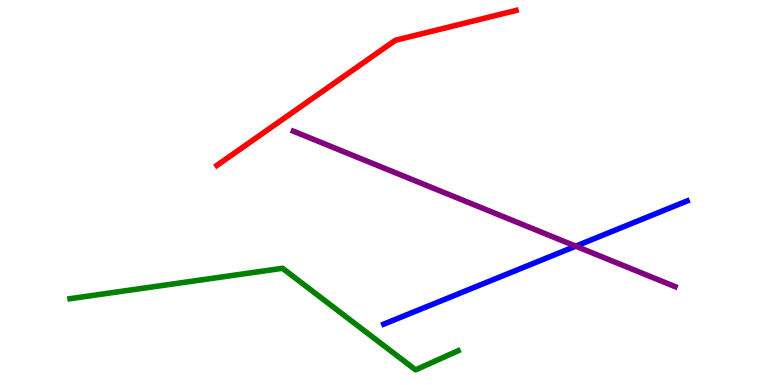[{'lines': ['blue', 'red'], 'intersections': []}, {'lines': ['green', 'red'], 'intersections': []}, {'lines': ['purple', 'red'], 'intersections': []}, {'lines': ['blue', 'green'], 'intersections': []}, {'lines': ['blue', 'purple'], 'intersections': [{'x': 7.43, 'y': 3.61}]}, {'lines': ['green', 'purple'], 'intersections': []}]